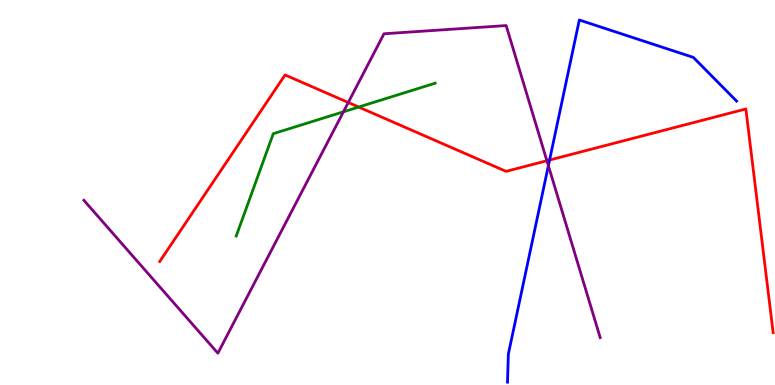[{'lines': ['blue', 'red'], 'intersections': [{'x': 7.09, 'y': 5.84}]}, {'lines': ['green', 'red'], 'intersections': [{'x': 4.63, 'y': 7.22}]}, {'lines': ['purple', 'red'], 'intersections': [{'x': 4.49, 'y': 7.34}, {'x': 7.06, 'y': 5.83}]}, {'lines': ['blue', 'green'], 'intersections': []}, {'lines': ['blue', 'purple'], 'intersections': [{'x': 7.08, 'y': 5.7}]}, {'lines': ['green', 'purple'], 'intersections': [{'x': 4.43, 'y': 7.1}]}]